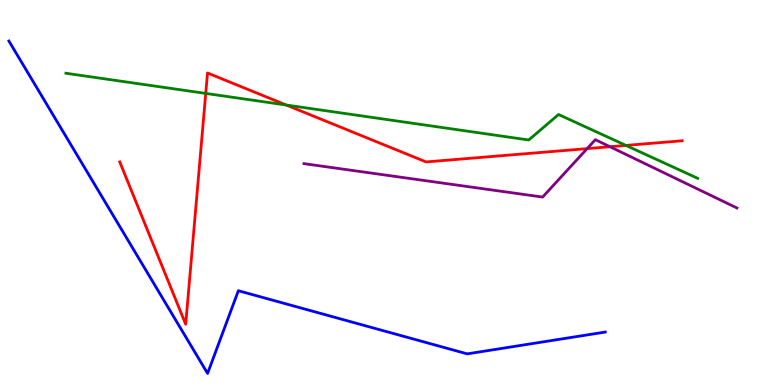[{'lines': ['blue', 'red'], 'intersections': []}, {'lines': ['green', 'red'], 'intersections': [{'x': 2.65, 'y': 7.57}, {'x': 3.69, 'y': 7.27}, {'x': 8.08, 'y': 6.22}]}, {'lines': ['purple', 'red'], 'intersections': [{'x': 7.58, 'y': 6.14}, {'x': 7.87, 'y': 6.19}]}, {'lines': ['blue', 'green'], 'intersections': []}, {'lines': ['blue', 'purple'], 'intersections': []}, {'lines': ['green', 'purple'], 'intersections': []}]